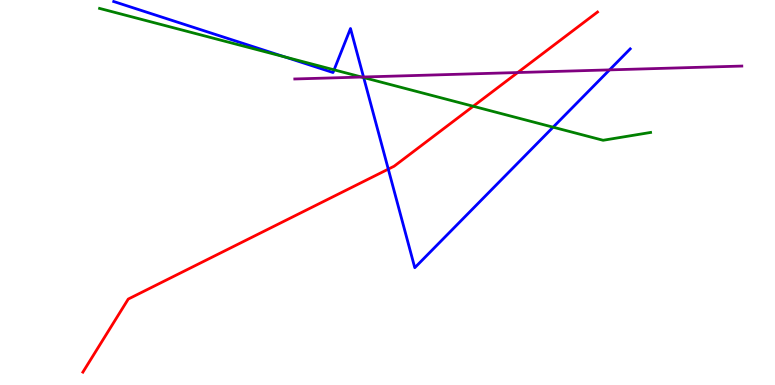[{'lines': ['blue', 'red'], 'intersections': [{'x': 5.01, 'y': 5.61}]}, {'lines': ['green', 'red'], 'intersections': [{'x': 6.11, 'y': 7.24}]}, {'lines': ['purple', 'red'], 'intersections': [{'x': 6.68, 'y': 8.12}]}, {'lines': ['blue', 'green'], 'intersections': [{'x': 3.67, 'y': 8.52}, {'x': 4.31, 'y': 8.19}, {'x': 4.69, 'y': 7.99}, {'x': 7.14, 'y': 6.7}]}, {'lines': ['blue', 'purple'], 'intersections': [{'x': 4.69, 'y': 8.0}, {'x': 7.86, 'y': 8.18}]}, {'lines': ['green', 'purple'], 'intersections': [{'x': 4.67, 'y': 8.0}]}]